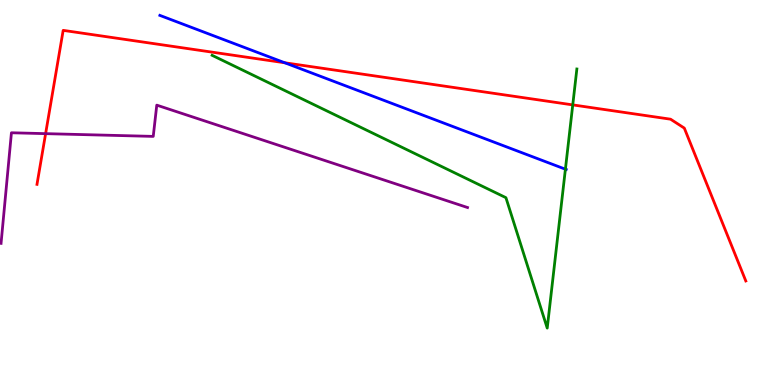[{'lines': ['blue', 'red'], 'intersections': [{'x': 3.68, 'y': 8.37}]}, {'lines': ['green', 'red'], 'intersections': [{'x': 7.39, 'y': 7.28}]}, {'lines': ['purple', 'red'], 'intersections': [{'x': 0.589, 'y': 6.53}]}, {'lines': ['blue', 'green'], 'intersections': [{'x': 7.3, 'y': 5.61}]}, {'lines': ['blue', 'purple'], 'intersections': []}, {'lines': ['green', 'purple'], 'intersections': []}]